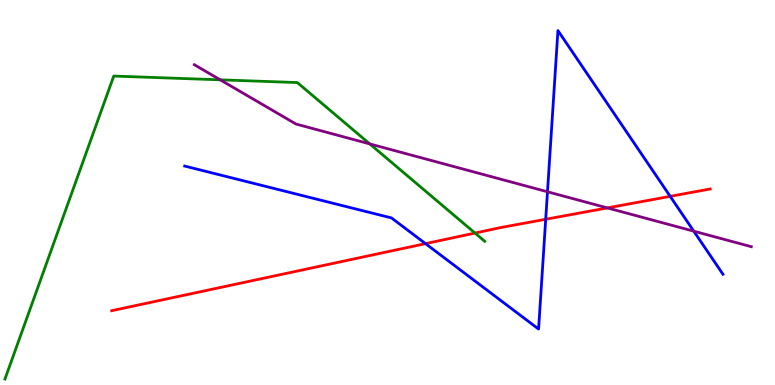[{'lines': ['blue', 'red'], 'intersections': [{'x': 5.49, 'y': 3.67}, {'x': 7.04, 'y': 4.3}, {'x': 8.65, 'y': 4.9}]}, {'lines': ['green', 'red'], 'intersections': [{'x': 6.13, 'y': 3.95}]}, {'lines': ['purple', 'red'], 'intersections': [{'x': 7.84, 'y': 4.6}]}, {'lines': ['blue', 'green'], 'intersections': []}, {'lines': ['blue', 'purple'], 'intersections': [{'x': 7.06, 'y': 5.02}, {'x': 8.95, 'y': 4.0}]}, {'lines': ['green', 'purple'], 'intersections': [{'x': 2.84, 'y': 7.93}, {'x': 4.77, 'y': 6.26}]}]